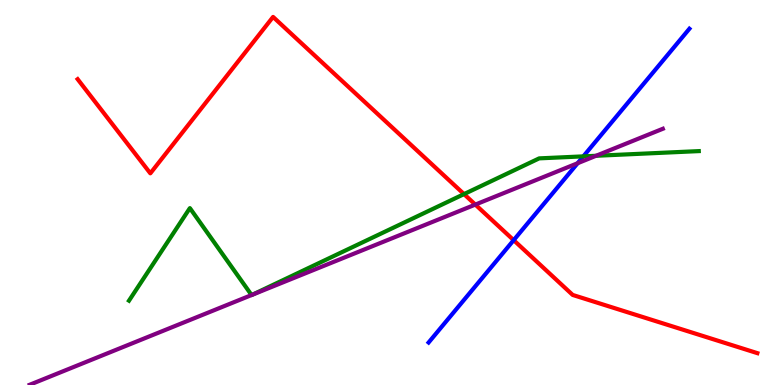[{'lines': ['blue', 'red'], 'intersections': [{'x': 6.63, 'y': 3.76}]}, {'lines': ['green', 'red'], 'intersections': [{'x': 5.99, 'y': 4.96}]}, {'lines': ['purple', 'red'], 'intersections': [{'x': 6.13, 'y': 4.69}]}, {'lines': ['blue', 'green'], 'intersections': [{'x': 7.53, 'y': 5.94}]}, {'lines': ['blue', 'purple'], 'intersections': [{'x': 7.45, 'y': 5.76}]}, {'lines': ['green', 'purple'], 'intersections': [{'x': 3.25, 'y': 2.34}, {'x': 3.25, 'y': 2.34}, {'x': 7.69, 'y': 5.95}]}]